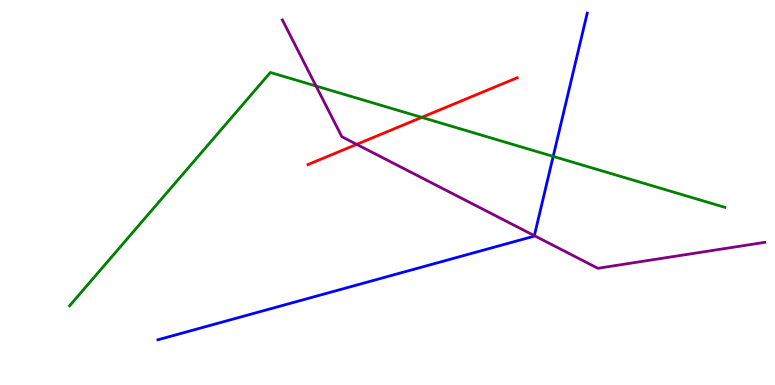[{'lines': ['blue', 'red'], 'intersections': []}, {'lines': ['green', 'red'], 'intersections': [{'x': 5.44, 'y': 6.95}]}, {'lines': ['purple', 'red'], 'intersections': [{'x': 4.6, 'y': 6.25}]}, {'lines': ['blue', 'green'], 'intersections': [{'x': 7.14, 'y': 5.94}]}, {'lines': ['blue', 'purple'], 'intersections': [{'x': 6.89, 'y': 3.88}]}, {'lines': ['green', 'purple'], 'intersections': [{'x': 4.08, 'y': 7.77}]}]